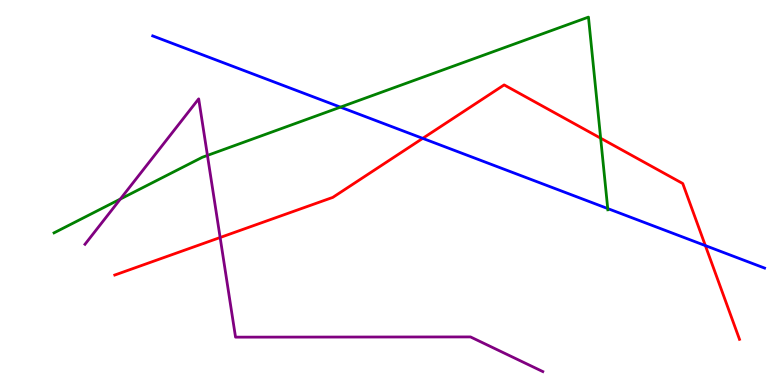[{'lines': ['blue', 'red'], 'intersections': [{'x': 5.45, 'y': 6.41}, {'x': 9.1, 'y': 3.62}]}, {'lines': ['green', 'red'], 'intersections': [{'x': 7.75, 'y': 6.41}]}, {'lines': ['purple', 'red'], 'intersections': [{'x': 2.84, 'y': 3.83}]}, {'lines': ['blue', 'green'], 'intersections': [{'x': 4.39, 'y': 7.22}, {'x': 7.84, 'y': 4.58}]}, {'lines': ['blue', 'purple'], 'intersections': []}, {'lines': ['green', 'purple'], 'intersections': [{'x': 1.55, 'y': 4.83}, {'x': 2.68, 'y': 5.96}]}]